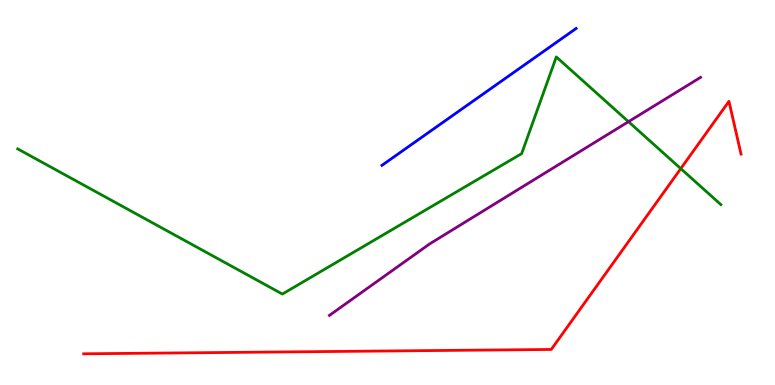[{'lines': ['blue', 'red'], 'intersections': []}, {'lines': ['green', 'red'], 'intersections': [{'x': 8.78, 'y': 5.62}]}, {'lines': ['purple', 'red'], 'intersections': []}, {'lines': ['blue', 'green'], 'intersections': []}, {'lines': ['blue', 'purple'], 'intersections': []}, {'lines': ['green', 'purple'], 'intersections': [{'x': 8.11, 'y': 6.84}]}]